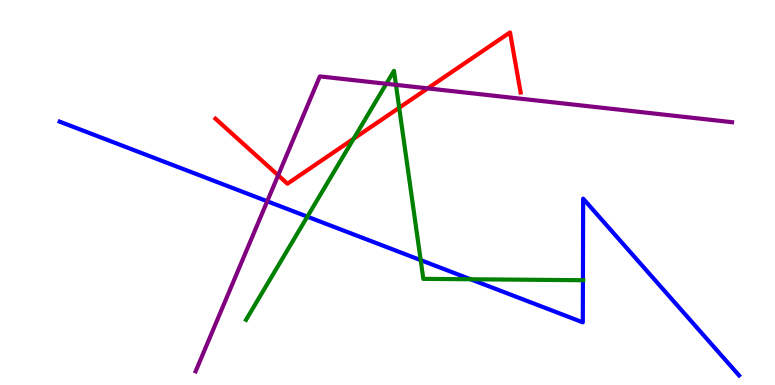[{'lines': ['blue', 'red'], 'intersections': []}, {'lines': ['green', 'red'], 'intersections': [{'x': 4.56, 'y': 6.4}, {'x': 5.15, 'y': 7.2}]}, {'lines': ['purple', 'red'], 'intersections': [{'x': 3.59, 'y': 5.45}, {'x': 5.52, 'y': 7.7}]}, {'lines': ['blue', 'green'], 'intersections': [{'x': 3.97, 'y': 4.37}, {'x': 5.43, 'y': 3.24}, {'x': 6.07, 'y': 2.75}, {'x': 7.52, 'y': 2.72}]}, {'lines': ['blue', 'purple'], 'intersections': [{'x': 3.45, 'y': 4.77}]}, {'lines': ['green', 'purple'], 'intersections': [{'x': 4.98, 'y': 7.82}, {'x': 5.11, 'y': 7.8}]}]